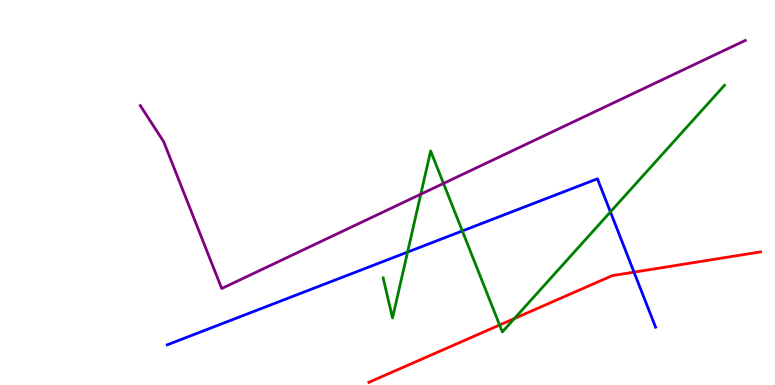[{'lines': ['blue', 'red'], 'intersections': [{'x': 8.18, 'y': 2.93}]}, {'lines': ['green', 'red'], 'intersections': [{'x': 6.45, 'y': 1.56}, {'x': 6.64, 'y': 1.73}]}, {'lines': ['purple', 'red'], 'intersections': []}, {'lines': ['blue', 'green'], 'intersections': [{'x': 5.26, 'y': 3.45}, {'x': 5.97, 'y': 4.0}, {'x': 7.88, 'y': 4.5}]}, {'lines': ['blue', 'purple'], 'intersections': []}, {'lines': ['green', 'purple'], 'intersections': [{'x': 5.43, 'y': 4.96}, {'x': 5.72, 'y': 5.24}]}]